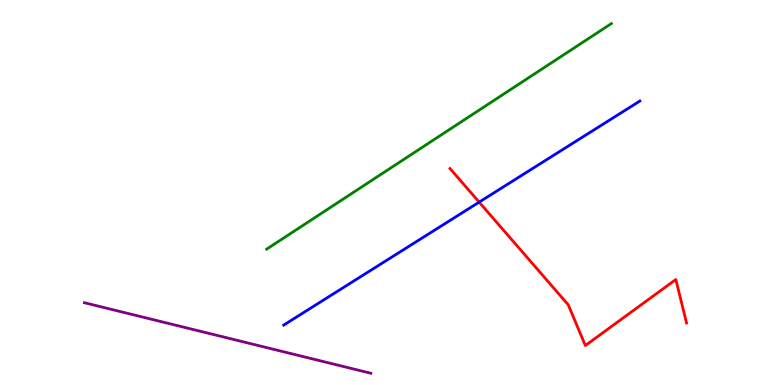[{'lines': ['blue', 'red'], 'intersections': [{'x': 6.18, 'y': 4.75}]}, {'lines': ['green', 'red'], 'intersections': []}, {'lines': ['purple', 'red'], 'intersections': []}, {'lines': ['blue', 'green'], 'intersections': []}, {'lines': ['blue', 'purple'], 'intersections': []}, {'lines': ['green', 'purple'], 'intersections': []}]